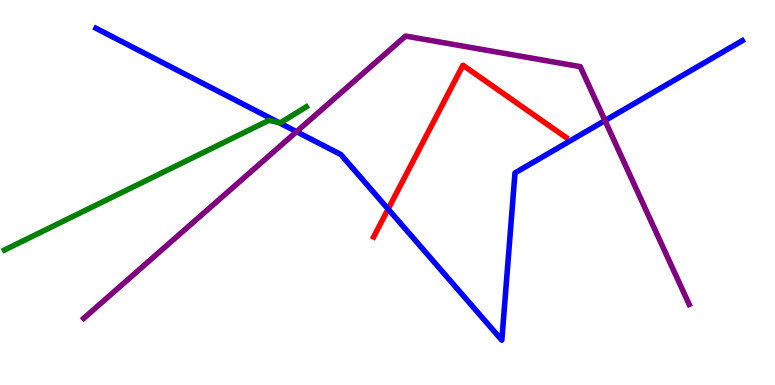[{'lines': ['blue', 'red'], 'intersections': [{'x': 5.01, 'y': 4.57}]}, {'lines': ['green', 'red'], 'intersections': []}, {'lines': ['purple', 'red'], 'intersections': []}, {'lines': ['blue', 'green'], 'intersections': [{'x': 3.6, 'y': 6.82}]}, {'lines': ['blue', 'purple'], 'intersections': [{'x': 3.83, 'y': 6.58}, {'x': 7.81, 'y': 6.87}]}, {'lines': ['green', 'purple'], 'intersections': []}]